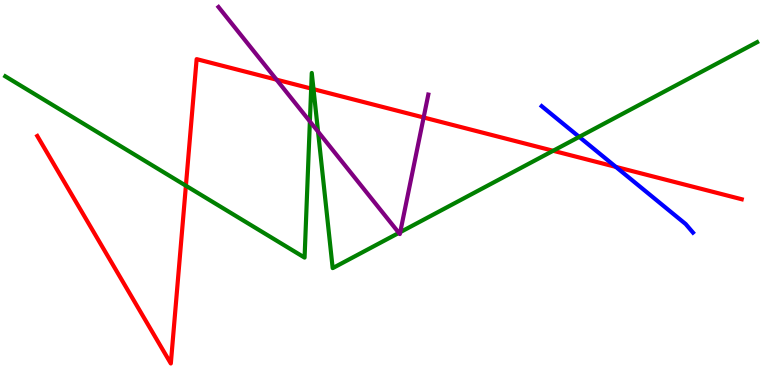[{'lines': ['blue', 'red'], 'intersections': [{'x': 7.95, 'y': 5.67}]}, {'lines': ['green', 'red'], 'intersections': [{'x': 2.4, 'y': 5.18}, {'x': 4.01, 'y': 7.7}, {'x': 4.05, 'y': 7.68}, {'x': 7.14, 'y': 6.08}]}, {'lines': ['purple', 'red'], 'intersections': [{'x': 3.57, 'y': 7.93}, {'x': 5.47, 'y': 6.95}]}, {'lines': ['blue', 'green'], 'intersections': [{'x': 7.47, 'y': 6.44}]}, {'lines': ['blue', 'purple'], 'intersections': []}, {'lines': ['green', 'purple'], 'intersections': [{'x': 4.0, 'y': 6.85}, {'x': 4.1, 'y': 6.58}, {'x': 5.15, 'y': 3.95}, {'x': 5.16, 'y': 3.97}]}]